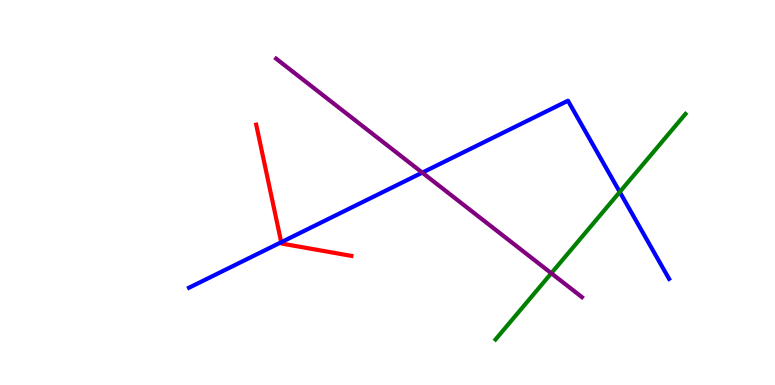[{'lines': ['blue', 'red'], 'intersections': [{'x': 3.63, 'y': 3.71}]}, {'lines': ['green', 'red'], 'intersections': []}, {'lines': ['purple', 'red'], 'intersections': []}, {'lines': ['blue', 'green'], 'intersections': [{'x': 8.0, 'y': 5.01}]}, {'lines': ['blue', 'purple'], 'intersections': [{'x': 5.45, 'y': 5.52}]}, {'lines': ['green', 'purple'], 'intersections': [{'x': 7.11, 'y': 2.9}]}]